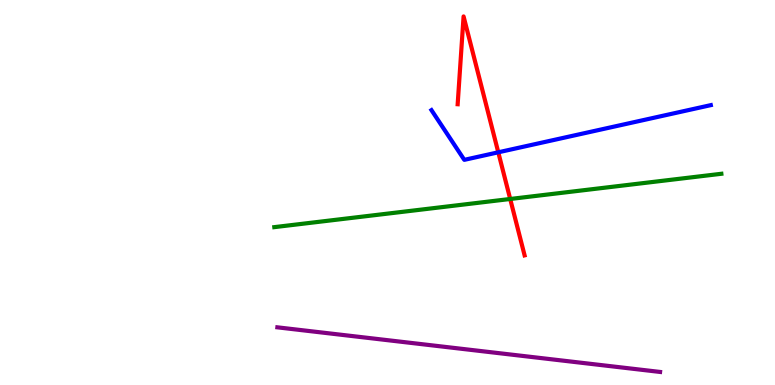[{'lines': ['blue', 'red'], 'intersections': [{'x': 6.43, 'y': 6.04}]}, {'lines': ['green', 'red'], 'intersections': [{'x': 6.58, 'y': 4.83}]}, {'lines': ['purple', 'red'], 'intersections': []}, {'lines': ['blue', 'green'], 'intersections': []}, {'lines': ['blue', 'purple'], 'intersections': []}, {'lines': ['green', 'purple'], 'intersections': []}]